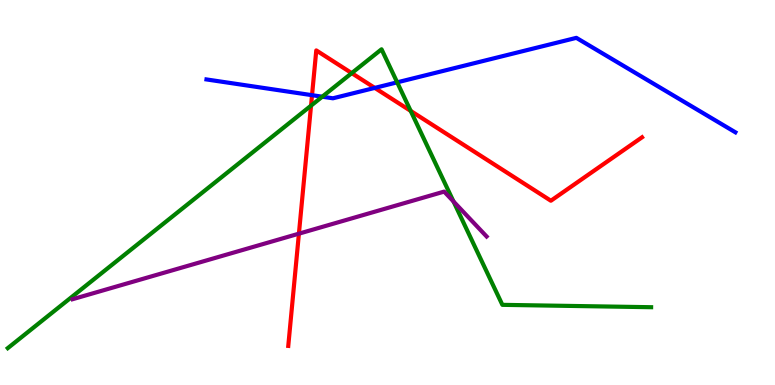[{'lines': ['blue', 'red'], 'intersections': [{'x': 4.03, 'y': 7.53}, {'x': 4.84, 'y': 7.72}]}, {'lines': ['green', 'red'], 'intersections': [{'x': 4.01, 'y': 7.26}, {'x': 4.54, 'y': 8.1}, {'x': 5.3, 'y': 7.12}]}, {'lines': ['purple', 'red'], 'intersections': [{'x': 3.86, 'y': 3.93}]}, {'lines': ['blue', 'green'], 'intersections': [{'x': 4.16, 'y': 7.49}, {'x': 5.12, 'y': 7.86}]}, {'lines': ['blue', 'purple'], 'intersections': []}, {'lines': ['green', 'purple'], 'intersections': [{'x': 5.85, 'y': 4.77}]}]